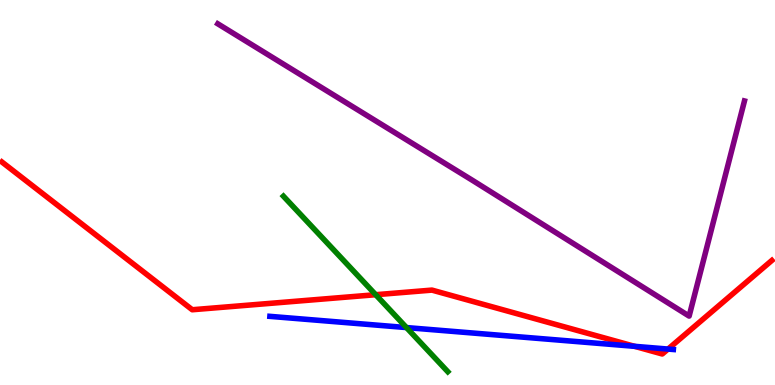[{'lines': ['blue', 'red'], 'intersections': [{'x': 8.19, 'y': 1.0}, {'x': 8.62, 'y': 0.933}]}, {'lines': ['green', 'red'], 'intersections': [{'x': 4.85, 'y': 2.35}]}, {'lines': ['purple', 'red'], 'intersections': []}, {'lines': ['blue', 'green'], 'intersections': [{'x': 5.24, 'y': 1.49}]}, {'lines': ['blue', 'purple'], 'intersections': []}, {'lines': ['green', 'purple'], 'intersections': []}]